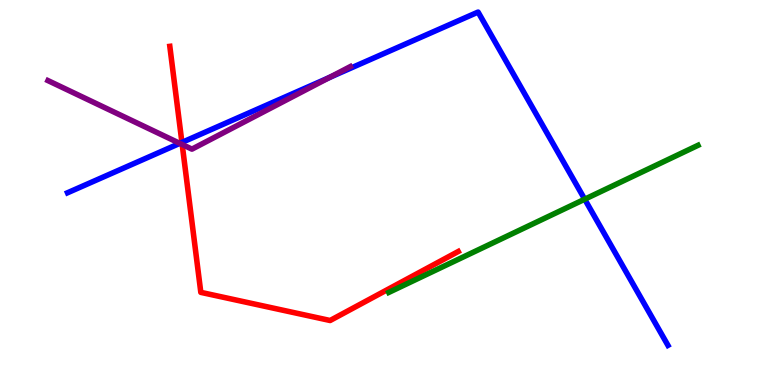[{'lines': ['blue', 'red'], 'intersections': [{'x': 2.35, 'y': 6.3}]}, {'lines': ['green', 'red'], 'intersections': []}, {'lines': ['purple', 'red'], 'intersections': [{'x': 2.35, 'y': 6.25}]}, {'lines': ['blue', 'green'], 'intersections': [{'x': 7.54, 'y': 4.83}]}, {'lines': ['blue', 'purple'], 'intersections': [{'x': 2.32, 'y': 6.28}, {'x': 4.25, 'y': 7.99}]}, {'lines': ['green', 'purple'], 'intersections': []}]